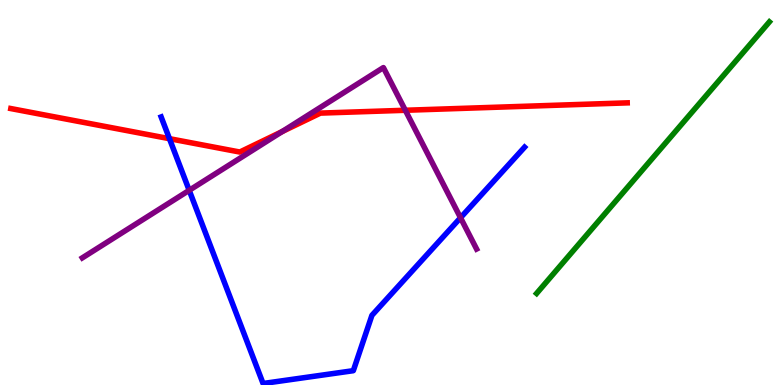[{'lines': ['blue', 'red'], 'intersections': [{'x': 2.19, 'y': 6.4}]}, {'lines': ['green', 'red'], 'intersections': []}, {'lines': ['purple', 'red'], 'intersections': [{'x': 3.64, 'y': 6.58}, {'x': 5.23, 'y': 7.14}]}, {'lines': ['blue', 'green'], 'intersections': []}, {'lines': ['blue', 'purple'], 'intersections': [{'x': 2.44, 'y': 5.06}, {'x': 5.94, 'y': 4.34}]}, {'lines': ['green', 'purple'], 'intersections': []}]